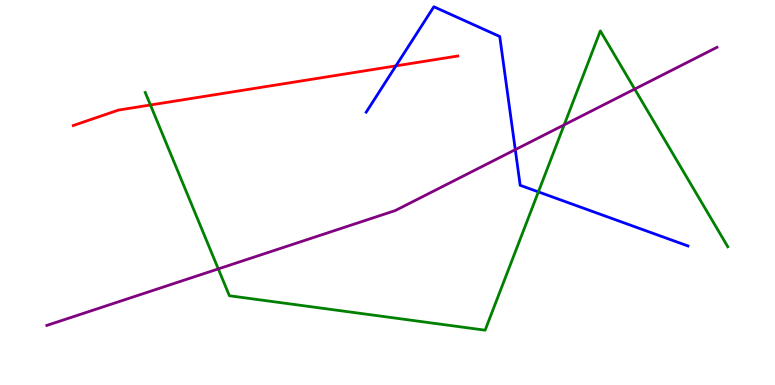[{'lines': ['blue', 'red'], 'intersections': [{'x': 5.11, 'y': 8.29}]}, {'lines': ['green', 'red'], 'intersections': [{'x': 1.94, 'y': 7.27}]}, {'lines': ['purple', 'red'], 'intersections': []}, {'lines': ['blue', 'green'], 'intersections': [{'x': 6.95, 'y': 5.02}]}, {'lines': ['blue', 'purple'], 'intersections': [{'x': 6.65, 'y': 6.11}]}, {'lines': ['green', 'purple'], 'intersections': [{'x': 2.82, 'y': 3.02}, {'x': 7.28, 'y': 6.76}, {'x': 8.19, 'y': 7.69}]}]